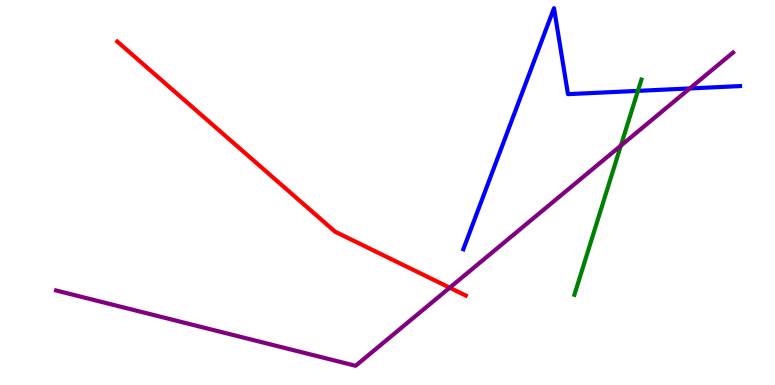[{'lines': ['blue', 'red'], 'intersections': []}, {'lines': ['green', 'red'], 'intersections': []}, {'lines': ['purple', 'red'], 'intersections': [{'x': 5.8, 'y': 2.53}]}, {'lines': ['blue', 'green'], 'intersections': [{'x': 8.23, 'y': 7.64}]}, {'lines': ['blue', 'purple'], 'intersections': [{'x': 8.9, 'y': 7.7}]}, {'lines': ['green', 'purple'], 'intersections': [{'x': 8.01, 'y': 6.22}]}]